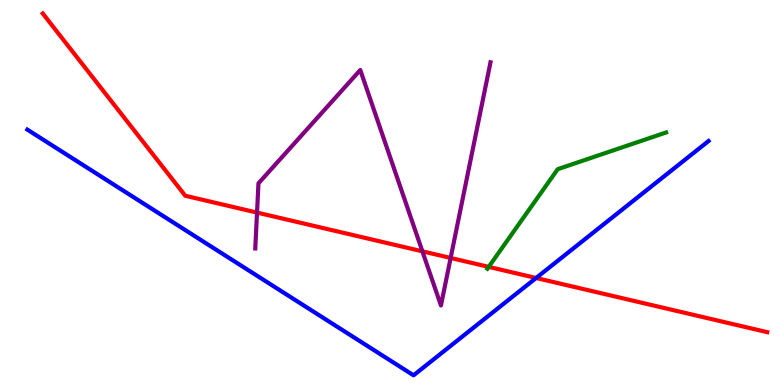[{'lines': ['blue', 'red'], 'intersections': [{'x': 6.92, 'y': 2.78}]}, {'lines': ['green', 'red'], 'intersections': [{'x': 6.31, 'y': 3.07}]}, {'lines': ['purple', 'red'], 'intersections': [{'x': 3.32, 'y': 4.48}, {'x': 5.45, 'y': 3.47}, {'x': 5.81, 'y': 3.3}]}, {'lines': ['blue', 'green'], 'intersections': []}, {'lines': ['blue', 'purple'], 'intersections': []}, {'lines': ['green', 'purple'], 'intersections': []}]